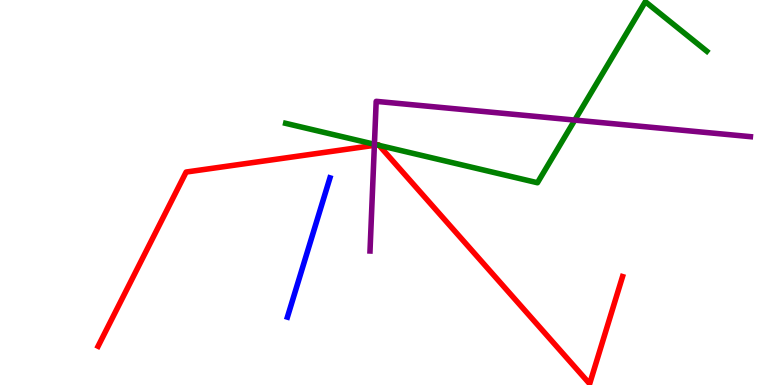[{'lines': ['blue', 'red'], 'intersections': []}, {'lines': ['green', 'red'], 'intersections': [{'x': 4.87, 'y': 6.24}, {'x': 4.89, 'y': 6.22}]}, {'lines': ['purple', 'red'], 'intersections': [{'x': 4.83, 'y': 6.23}]}, {'lines': ['blue', 'green'], 'intersections': []}, {'lines': ['blue', 'purple'], 'intersections': []}, {'lines': ['green', 'purple'], 'intersections': [{'x': 4.83, 'y': 6.25}, {'x': 7.42, 'y': 6.88}]}]